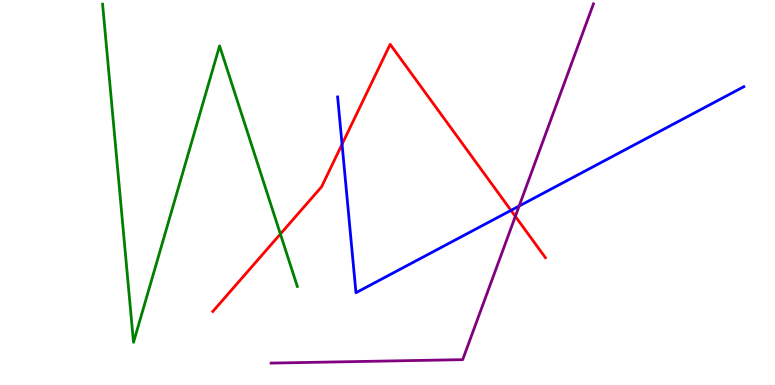[{'lines': ['blue', 'red'], 'intersections': [{'x': 4.41, 'y': 6.25}, {'x': 6.59, 'y': 4.54}]}, {'lines': ['green', 'red'], 'intersections': [{'x': 3.62, 'y': 3.92}]}, {'lines': ['purple', 'red'], 'intersections': [{'x': 6.65, 'y': 4.38}]}, {'lines': ['blue', 'green'], 'intersections': []}, {'lines': ['blue', 'purple'], 'intersections': [{'x': 6.7, 'y': 4.65}]}, {'lines': ['green', 'purple'], 'intersections': []}]